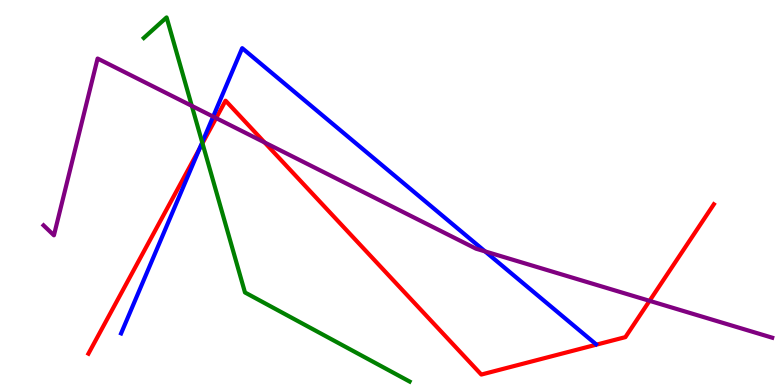[{'lines': ['blue', 'red'], 'intersections': [{'x': 2.57, 'y': 6.13}]}, {'lines': ['green', 'red'], 'intersections': [{'x': 2.61, 'y': 6.28}]}, {'lines': ['purple', 'red'], 'intersections': [{'x': 2.79, 'y': 6.93}, {'x': 3.41, 'y': 6.3}, {'x': 8.38, 'y': 2.19}]}, {'lines': ['blue', 'green'], 'intersections': [{'x': 2.61, 'y': 6.3}]}, {'lines': ['blue', 'purple'], 'intersections': [{'x': 2.75, 'y': 6.97}, {'x': 6.26, 'y': 3.47}]}, {'lines': ['green', 'purple'], 'intersections': [{'x': 2.47, 'y': 7.25}]}]